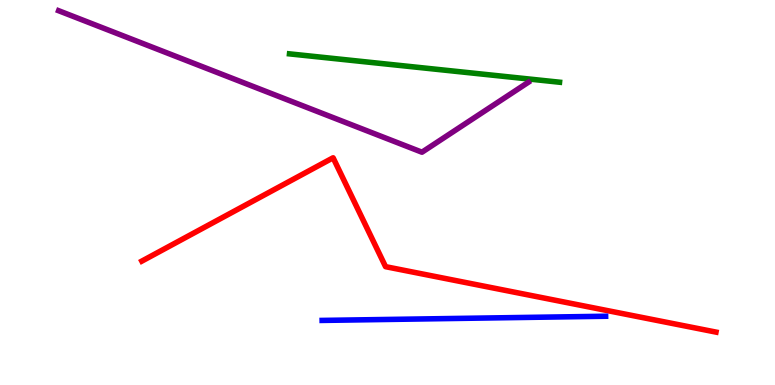[{'lines': ['blue', 'red'], 'intersections': []}, {'lines': ['green', 'red'], 'intersections': []}, {'lines': ['purple', 'red'], 'intersections': []}, {'lines': ['blue', 'green'], 'intersections': []}, {'lines': ['blue', 'purple'], 'intersections': []}, {'lines': ['green', 'purple'], 'intersections': []}]